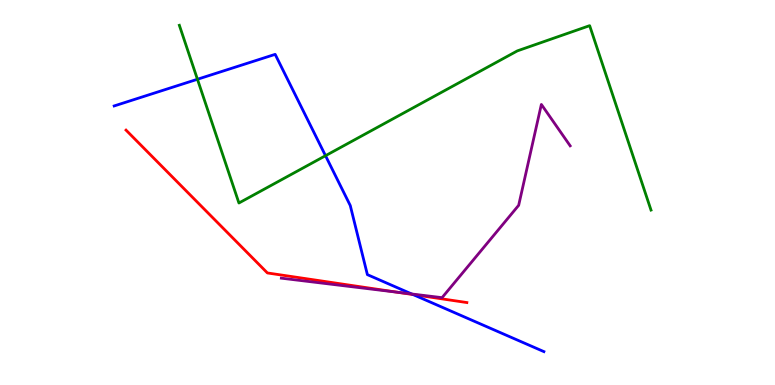[{'lines': ['blue', 'red'], 'intersections': [{'x': 5.33, 'y': 2.35}]}, {'lines': ['green', 'red'], 'intersections': []}, {'lines': ['purple', 'red'], 'intersections': [{'x': 5.13, 'y': 2.41}]}, {'lines': ['blue', 'green'], 'intersections': [{'x': 2.55, 'y': 7.94}, {'x': 4.2, 'y': 5.96}]}, {'lines': ['blue', 'purple'], 'intersections': [{'x': 5.31, 'y': 2.36}]}, {'lines': ['green', 'purple'], 'intersections': []}]